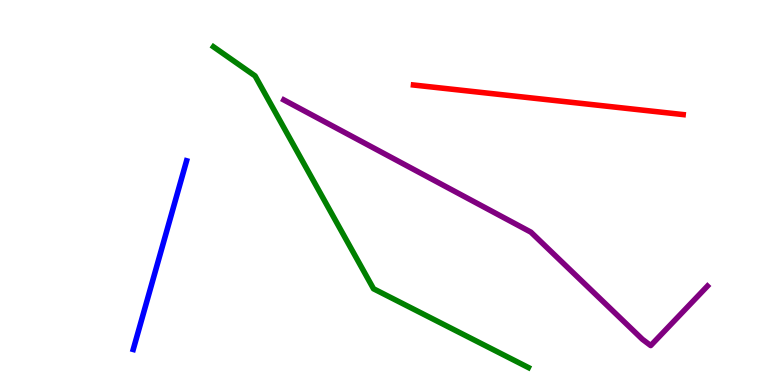[{'lines': ['blue', 'red'], 'intersections': []}, {'lines': ['green', 'red'], 'intersections': []}, {'lines': ['purple', 'red'], 'intersections': []}, {'lines': ['blue', 'green'], 'intersections': []}, {'lines': ['blue', 'purple'], 'intersections': []}, {'lines': ['green', 'purple'], 'intersections': []}]